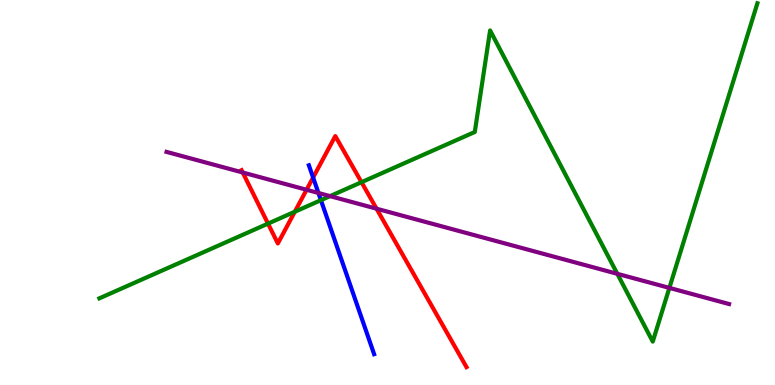[{'lines': ['blue', 'red'], 'intersections': [{'x': 4.04, 'y': 5.39}]}, {'lines': ['green', 'red'], 'intersections': [{'x': 3.46, 'y': 4.19}, {'x': 3.8, 'y': 4.5}, {'x': 4.66, 'y': 5.27}]}, {'lines': ['purple', 'red'], 'intersections': [{'x': 3.13, 'y': 5.52}, {'x': 3.96, 'y': 5.07}, {'x': 4.86, 'y': 4.58}]}, {'lines': ['blue', 'green'], 'intersections': [{'x': 4.14, 'y': 4.8}]}, {'lines': ['blue', 'purple'], 'intersections': [{'x': 4.11, 'y': 4.99}]}, {'lines': ['green', 'purple'], 'intersections': [{'x': 4.26, 'y': 4.91}, {'x': 7.97, 'y': 2.89}, {'x': 8.64, 'y': 2.52}]}]